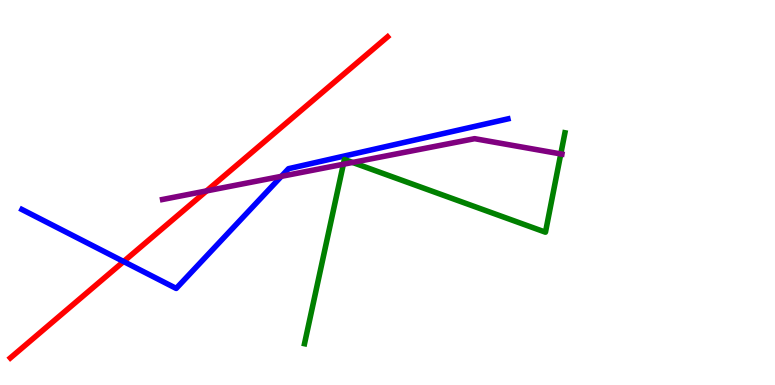[{'lines': ['blue', 'red'], 'intersections': [{'x': 1.6, 'y': 3.21}]}, {'lines': ['green', 'red'], 'intersections': []}, {'lines': ['purple', 'red'], 'intersections': [{'x': 2.67, 'y': 5.04}]}, {'lines': ['blue', 'green'], 'intersections': []}, {'lines': ['blue', 'purple'], 'intersections': [{'x': 3.63, 'y': 5.42}]}, {'lines': ['green', 'purple'], 'intersections': [{'x': 4.43, 'y': 5.73}, {'x': 4.55, 'y': 5.78}, {'x': 7.24, 'y': 6.0}]}]